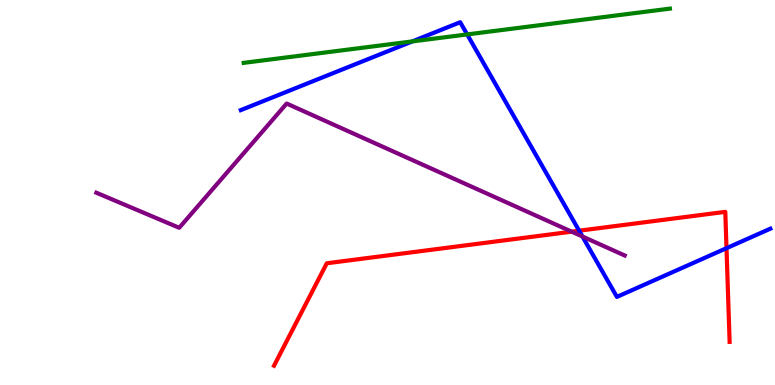[{'lines': ['blue', 'red'], 'intersections': [{'x': 7.47, 'y': 4.01}, {'x': 9.37, 'y': 3.55}]}, {'lines': ['green', 'red'], 'intersections': []}, {'lines': ['purple', 'red'], 'intersections': [{'x': 7.38, 'y': 3.98}]}, {'lines': ['blue', 'green'], 'intersections': [{'x': 5.32, 'y': 8.92}, {'x': 6.03, 'y': 9.11}]}, {'lines': ['blue', 'purple'], 'intersections': [{'x': 7.52, 'y': 3.86}]}, {'lines': ['green', 'purple'], 'intersections': []}]